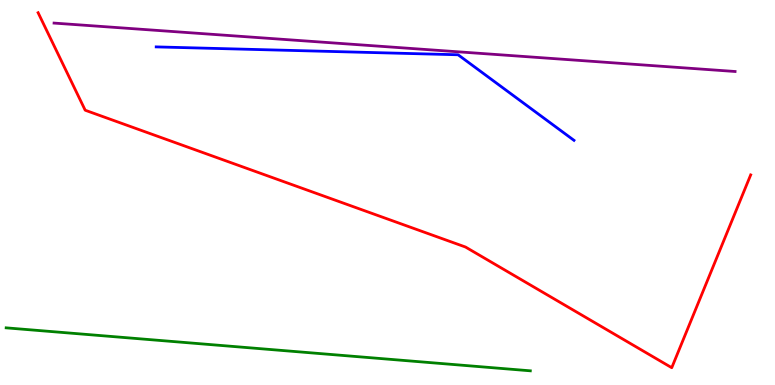[{'lines': ['blue', 'red'], 'intersections': []}, {'lines': ['green', 'red'], 'intersections': []}, {'lines': ['purple', 'red'], 'intersections': []}, {'lines': ['blue', 'green'], 'intersections': []}, {'lines': ['blue', 'purple'], 'intersections': []}, {'lines': ['green', 'purple'], 'intersections': []}]